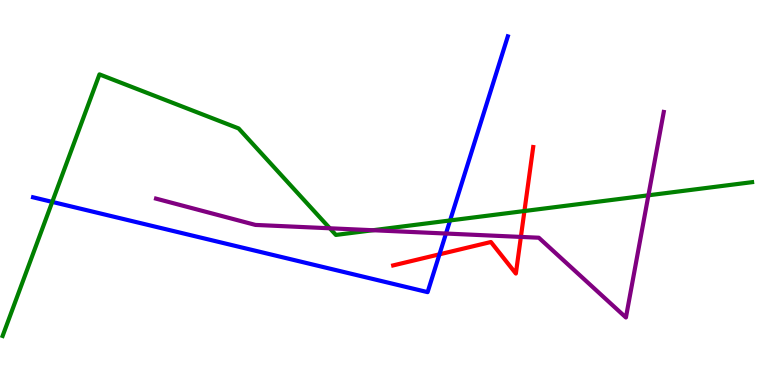[{'lines': ['blue', 'red'], 'intersections': [{'x': 5.67, 'y': 3.39}]}, {'lines': ['green', 'red'], 'intersections': [{'x': 6.77, 'y': 4.52}]}, {'lines': ['purple', 'red'], 'intersections': [{'x': 6.72, 'y': 3.85}]}, {'lines': ['blue', 'green'], 'intersections': [{'x': 0.674, 'y': 4.76}, {'x': 5.81, 'y': 4.27}]}, {'lines': ['blue', 'purple'], 'intersections': [{'x': 5.75, 'y': 3.93}]}, {'lines': ['green', 'purple'], 'intersections': [{'x': 4.26, 'y': 4.07}, {'x': 4.81, 'y': 4.02}, {'x': 8.37, 'y': 4.93}]}]